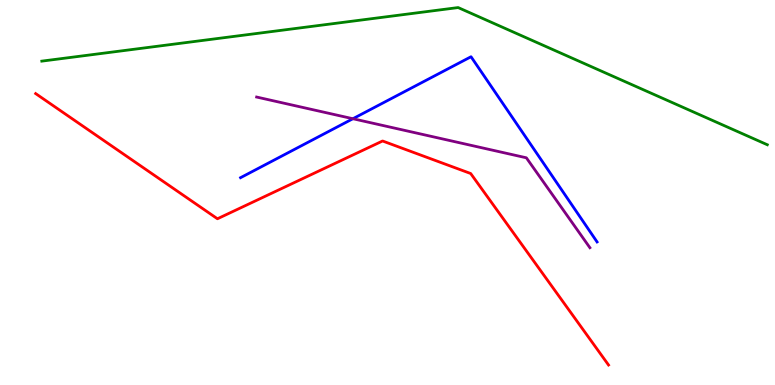[{'lines': ['blue', 'red'], 'intersections': []}, {'lines': ['green', 'red'], 'intersections': []}, {'lines': ['purple', 'red'], 'intersections': []}, {'lines': ['blue', 'green'], 'intersections': []}, {'lines': ['blue', 'purple'], 'intersections': [{'x': 4.55, 'y': 6.92}]}, {'lines': ['green', 'purple'], 'intersections': []}]